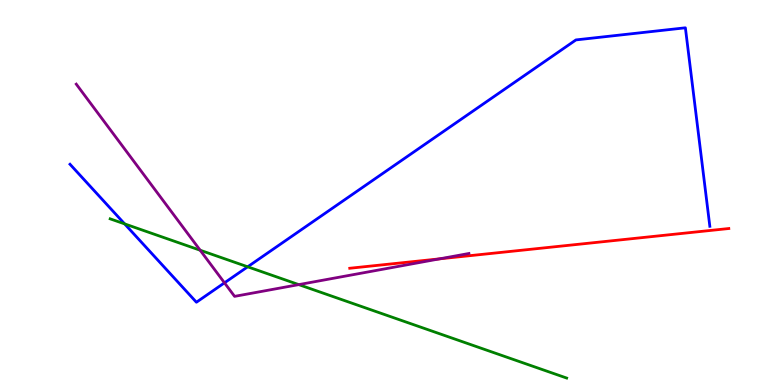[{'lines': ['blue', 'red'], 'intersections': []}, {'lines': ['green', 'red'], 'intersections': []}, {'lines': ['purple', 'red'], 'intersections': [{'x': 5.67, 'y': 3.28}]}, {'lines': ['blue', 'green'], 'intersections': [{'x': 1.61, 'y': 4.18}, {'x': 3.2, 'y': 3.07}]}, {'lines': ['blue', 'purple'], 'intersections': [{'x': 2.9, 'y': 2.65}]}, {'lines': ['green', 'purple'], 'intersections': [{'x': 2.58, 'y': 3.5}, {'x': 3.86, 'y': 2.61}]}]